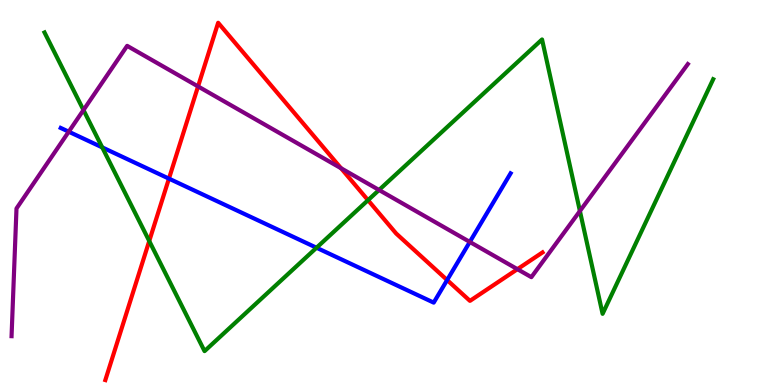[{'lines': ['blue', 'red'], 'intersections': [{'x': 2.18, 'y': 5.36}, {'x': 5.77, 'y': 2.73}]}, {'lines': ['green', 'red'], 'intersections': [{'x': 1.93, 'y': 3.74}, {'x': 4.75, 'y': 4.8}]}, {'lines': ['purple', 'red'], 'intersections': [{'x': 2.56, 'y': 7.76}, {'x': 4.4, 'y': 5.63}, {'x': 6.68, 'y': 3.01}]}, {'lines': ['blue', 'green'], 'intersections': [{'x': 1.32, 'y': 6.17}, {'x': 4.08, 'y': 3.57}]}, {'lines': ['blue', 'purple'], 'intersections': [{'x': 0.887, 'y': 6.58}, {'x': 6.06, 'y': 3.72}]}, {'lines': ['green', 'purple'], 'intersections': [{'x': 1.08, 'y': 7.14}, {'x': 4.89, 'y': 5.07}, {'x': 7.48, 'y': 4.52}]}]